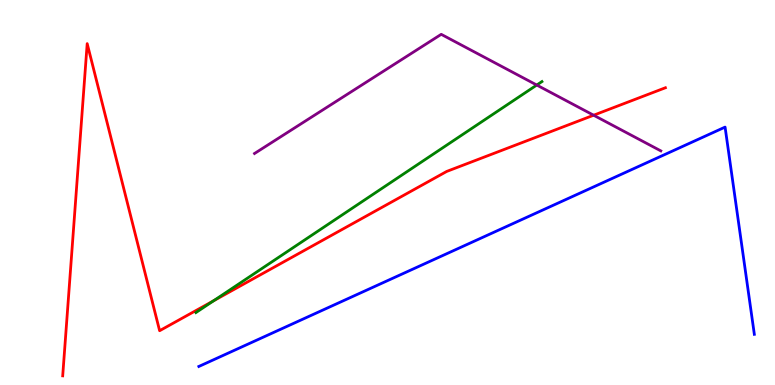[{'lines': ['blue', 'red'], 'intersections': []}, {'lines': ['green', 'red'], 'intersections': [{'x': 2.76, 'y': 2.19}]}, {'lines': ['purple', 'red'], 'intersections': [{'x': 7.66, 'y': 7.01}]}, {'lines': ['blue', 'green'], 'intersections': []}, {'lines': ['blue', 'purple'], 'intersections': []}, {'lines': ['green', 'purple'], 'intersections': [{'x': 6.93, 'y': 7.79}]}]